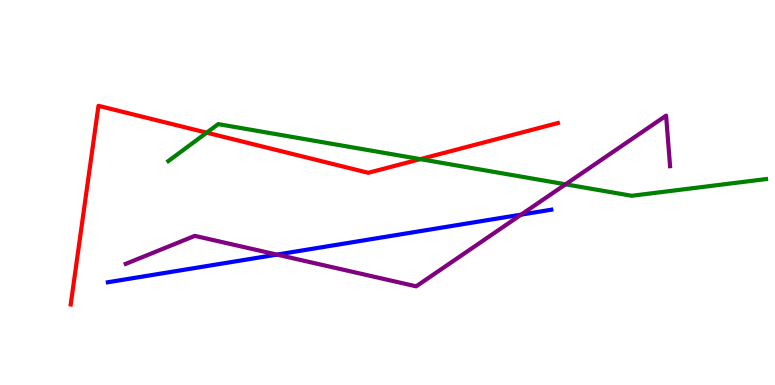[{'lines': ['blue', 'red'], 'intersections': []}, {'lines': ['green', 'red'], 'intersections': [{'x': 2.67, 'y': 6.55}, {'x': 5.42, 'y': 5.87}]}, {'lines': ['purple', 'red'], 'intersections': []}, {'lines': ['blue', 'green'], 'intersections': []}, {'lines': ['blue', 'purple'], 'intersections': [{'x': 3.57, 'y': 3.39}, {'x': 6.72, 'y': 4.43}]}, {'lines': ['green', 'purple'], 'intersections': [{'x': 7.3, 'y': 5.21}]}]